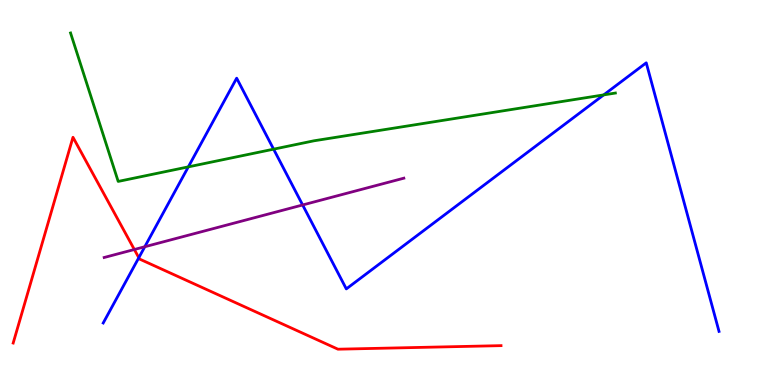[{'lines': ['blue', 'red'], 'intersections': [{'x': 1.79, 'y': 3.31}]}, {'lines': ['green', 'red'], 'intersections': []}, {'lines': ['purple', 'red'], 'intersections': [{'x': 1.73, 'y': 3.52}]}, {'lines': ['blue', 'green'], 'intersections': [{'x': 2.43, 'y': 5.67}, {'x': 3.53, 'y': 6.13}, {'x': 7.79, 'y': 7.54}]}, {'lines': ['blue', 'purple'], 'intersections': [{'x': 1.87, 'y': 3.59}, {'x': 3.91, 'y': 4.68}]}, {'lines': ['green', 'purple'], 'intersections': []}]